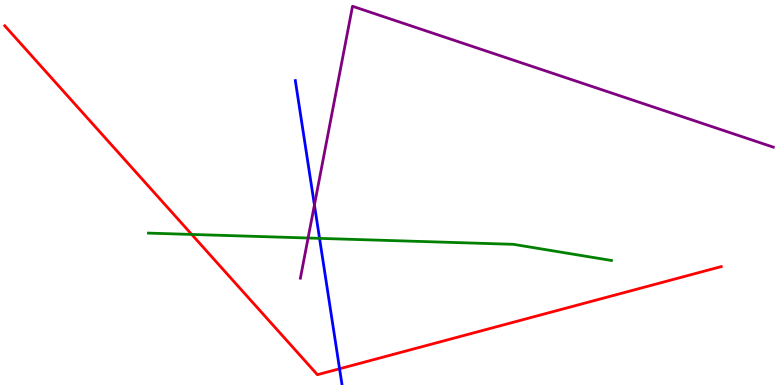[{'lines': ['blue', 'red'], 'intersections': [{'x': 4.38, 'y': 0.422}]}, {'lines': ['green', 'red'], 'intersections': [{'x': 2.47, 'y': 3.91}]}, {'lines': ['purple', 'red'], 'intersections': []}, {'lines': ['blue', 'green'], 'intersections': [{'x': 4.12, 'y': 3.81}]}, {'lines': ['blue', 'purple'], 'intersections': [{'x': 4.06, 'y': 4.68}]}, {'lines': ['green', 'purple'], 'intersections': [{'x': 3.98, 'y': 3.82}]}]